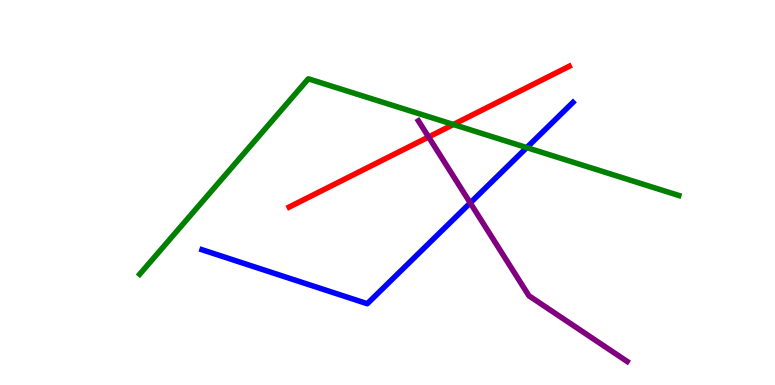[{'lines': ['blue', 'red'], 'intersections': []}, {'lines': ['green', 'red'], 'intersections': [{'x': 5.85, 'y': 6.77}]}, {'lines': ['purple', 'red'], 'intersections': [{'x': 5.53, 'y': 6.44}]}, {'lines': ['blue', 'green'], 'intersections': [{'x': 6.8, 'y': 6.17}]}, {'lines': ['blue', 'purple'], 'intersections': [{'x': 6.07, 'y': 4.73}]}, {'lines': ['green', 'purple'], 'intersections': []}]